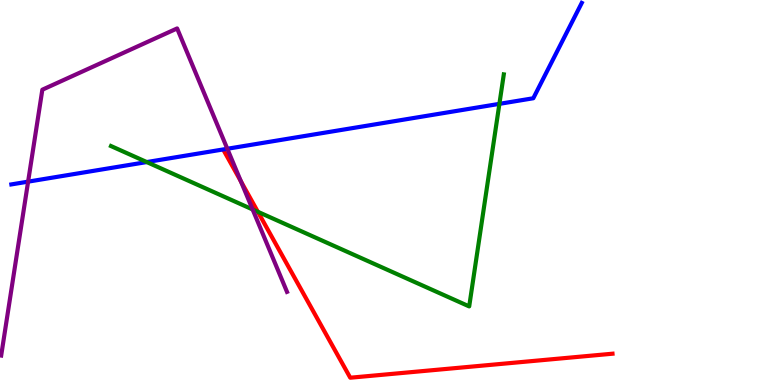[{'lines': ['blue', 'red'], 'intersections': []}, {'lines': ['green', 'red'], 'intersections': [{'x': 3.33, 'y': 4.5}]}, {'lines': ['purple', 'red'], 'intersections': [{'x': 3.11, 'y': 5.29}]}, {'lines': ['blue', 'green'], 'intersections': [{'x': 1.89, 'y': 5.79}, {'x': 6.44, 'y': 7.3}]}, {'lines': ['blue', 'purple'], 'intersections': [{'x': 0.363, 'y': 5.28}, {'x': 2.93, 'y': 6.14}]}, {'lines': ['green', 'purple'], 'intersections': [{'x': 3.26, 'y': 4.56}]}]